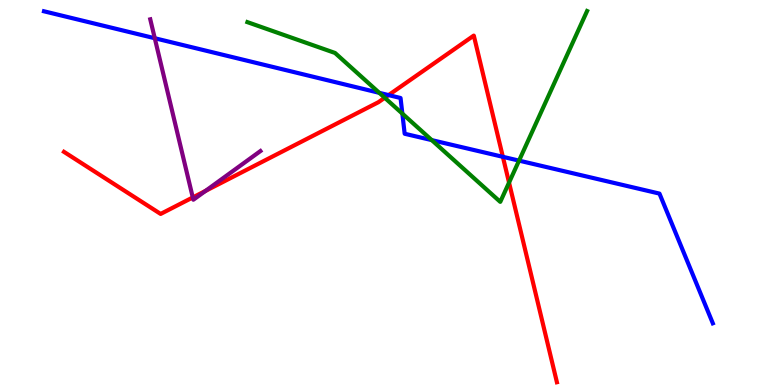[{'lines': ['blue', 'red'], 'intersections': [{'x': 5.01, 'y': 7.53}, {'x': 6.49, 'y': 5.93}]}, {'lines': ['green', 'red'], 'intersections': [{'x': 4.96, 'y': 7.46}, {'x': 6.57, 'y': 5.26}]}, {'lines': ['purple', 'red'], 'intersections': [{'x': 2.49, 'y': 4.87}, {'x': 2.65, 'y': 5.04}]}, {'lines': ['blue', 'green'], 'intersections': [{'x': 4.89, 'y': 7.59}, {'x': 5.19, 'y': 7.05}, {'x': 5.57, 'y': 6.36}, {'x': 6.7, 'y': 5.83}]}, {'lines': ['blue', 'purple'], 'intersections': [{'x': 2.0, 'y': 9.01}]}, {'lines': ['green', 'purple'], 'intersections': []}]